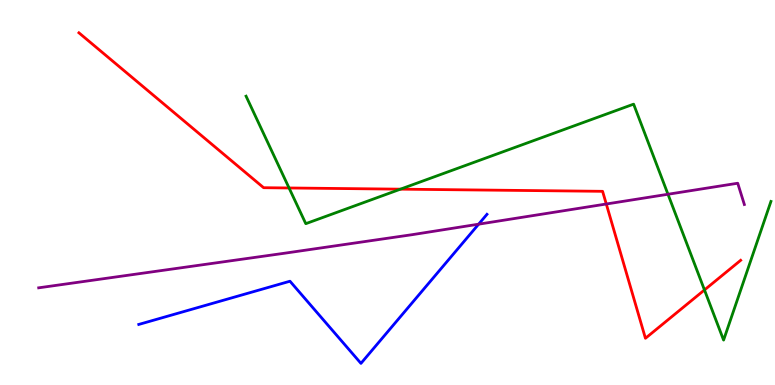[{'lines': ['blue', 'red'], 'intersections': []}, {'lines': ['green', 'red'], 'intersections': [{'x': 3.73, 'y': 5.12}, {'x': 5.17, 'y': 5.09}, {'x': 9.09, 'y': 2.47}]}, {'lines': ['purple', 'red'], 'intersections': [{'x': 7.82, 'y': 4.7}]}, {'lines': ['blue', 'green'], 'intersections': []}, {'lines': ['blue', 'purple'], 'intersections': [{'x': 6.18, 'y': 4.18}]}, {'lines': ['green', 'purple'], 'intersections': [{'x': 8.62, 'y': 4.95}]}]